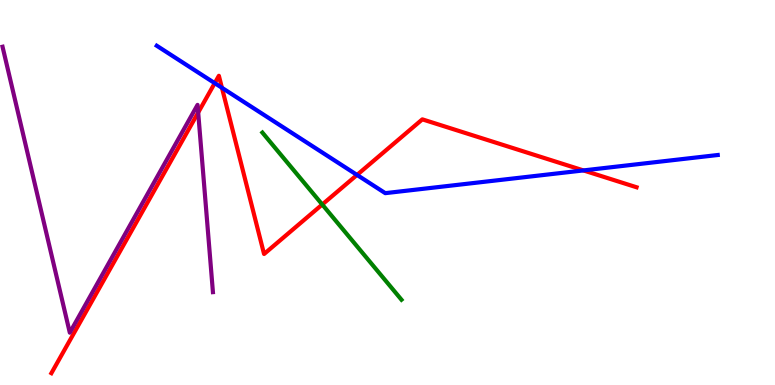[{'lines': ['blue', 'red'], 'intersections': [{'x': 2.77, 'y': 7.84}, {'x': 2.86, 'y': 7.72}, {'x': 4.61, 'y': 5.46}, {'x': 7.53, 'y': 5.57}]}, {'lines': ['green', 'red'], 'intersections': [{'x': 4.16, 'y': 4.69}]}, {'lines': ['purple', 'red'], 'intersections': [{'x': 2.56, 'y': 7.08}]}, {'lines': ['blue', 'green'], 'intersections': []}, {'lines': ['blue', 'purple'], 'intersections': []}, {'lines': ['green', 'purple'], 'intersections': []}]